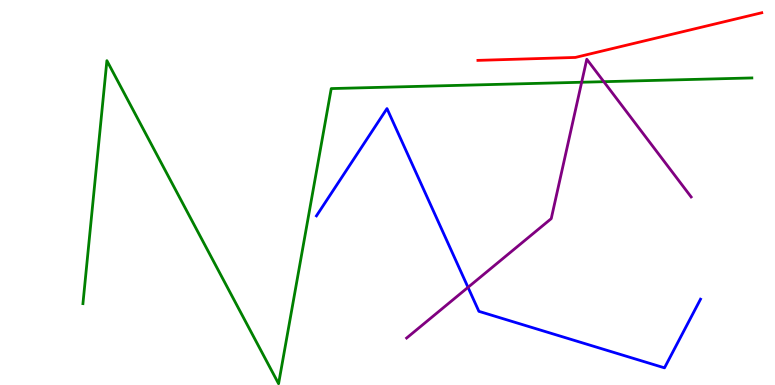[{'lines': ['blue', 'red'], 'intersections': []}, {'lines': ['green', 'red'], 'intersections': []}, {'lines': ['purple', 'red'], 'intersections': []}, {'lines': ['blue', 'green'], 'intersections': []}, {'lines': ['blue', 'purple'], 'intersections': [{'x': 6.04, 'y': 2.54}]}, {'lines': ['green', 'purple'], 'intersections': [{'x': 7.51, 'y': 7.86}, {'x': 7.79, 'y': 7.88}]}]